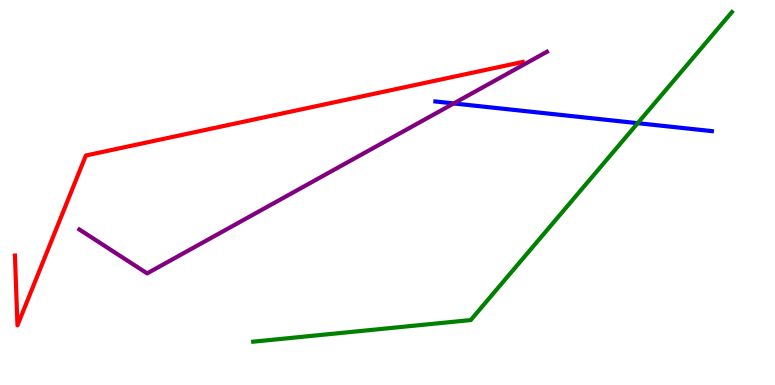[{'lines': ['blue', 'red'], 'intersections': []}, {'lines': ['green', 'red'], 'intersections': []}, {'lines': ['purple', 'red'], 'intersections': []}, {'lines': ['blue', 'green'], 'intersections': [{'x': 8.23, 'y': 6.8}]}, {'lines': ['blue', 'purple'], 'intersections': [{'x': 5.85, 'y': 7.31}]}, {'lines': ['green', 'purple'], 'intersections': []}]